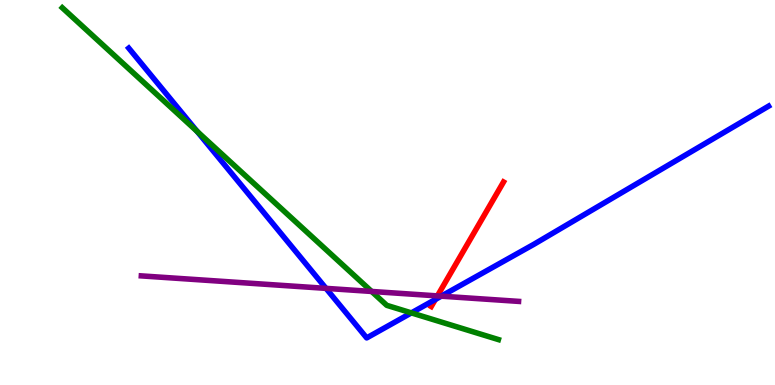[{'lines': ['blue', 'red'], 'intersections': [{'x': 5.62, 'y': 2.22}]}, {'lines': ['green', 'red'], 'intersections': []}, {'lines': ['purple', 'red'], 'intersections': [{'x': 5.64, 'y': 2.31}]}, {'lines': ['blue', 'green'], 'intersections': [{'x': 2.54, 'y': 6.59}, {'x': 5.31, 'y': 1.87}]}, {'lines': ['blue', 'purple'], 'intersections': [{'x': 4.21, 'y': 2.51}, {'x': 5.69, 'y': 2.31}]}, {'lines': ['green', 'purple'], 'intersections': [{'x': 4.8, 'y': 2.43}]}]